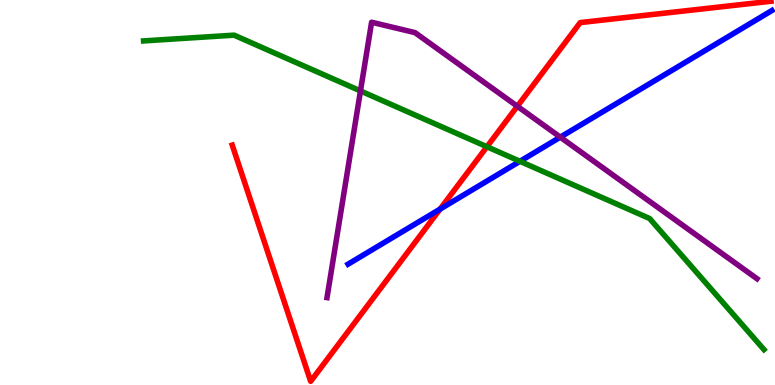[{'lines': ['blue', 'red'], 'intersections': [{'x': 5.68, 'y': 4.57}]}, {'lines': ['green', 'red'], 'intersections': [{'x': 6.28, 'y': 6.19}]}, {'lines': ['purple', 'red'], 'intersections': [{'x': 6.68, 'y': 7.24}]}, {'lines': ['blue', 'green'], 'intersections': [{'x': 6.71, 'y': 5.81}]}, {'lines': ['blue', 'purple'], 'intersections': [{'x': 7.23, 'y': 6.44}]}, {'lines': ['green', 'purple'], 'intersections': [{'x': 4.65, 'y': 7.64}]}]